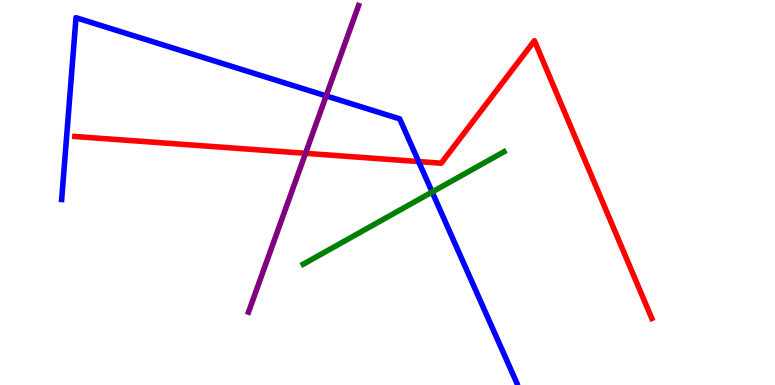[{'lines': ['blue', 'red'], 'intersections': [{'x': 5.4, 'y': 5.8}]}, {'lines': ['green', 'red'], 'intersections': []}, {'lines': ['purple', 'red'], 'intersections': [{'x': 3.94, 'y': 6.02}]}, {'lines': ['blue', 'green'], 'intersections': [{'x': 5.58, 'y': 5.01}]}, {'lines': ['blue', 'purple'], 'intersections': [{'x': 4.21, 'y': 7.51}]}, {'lines': ['green', 'purple'], 'intersections': []}]